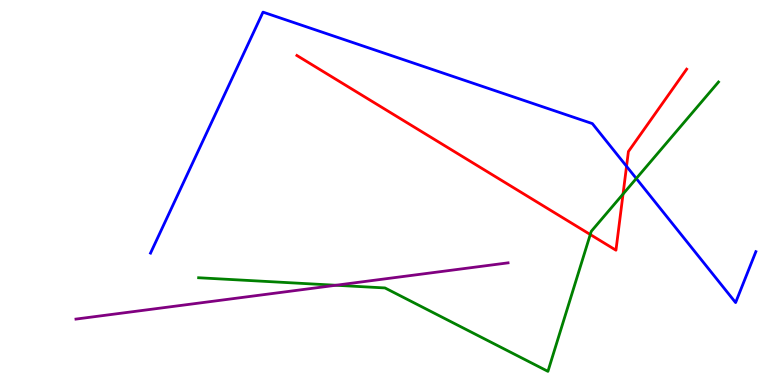[{'lines': ['blue', 'red'], 'intersections': [{'x': 8.08, 'y': 5.68}]}, {'lines': ['green', 'red'], 'intersections': [{'x': 7.62, 'y': 3.91}, {'x': 8.04, 'y': 4.96}]}, {'lines': ['purple', 'red'], 'intersections': []}, {'lines': ['blue', 'green'], 'intersections': [{'x': 8.21, 'y': 5.36}]}, {'lines': ['blue', 'purple'], 'intersections': []}, {'lines': ['green', 'purple'], 'intersections': [{'x': 4.33, 'y': 2.59}]}]